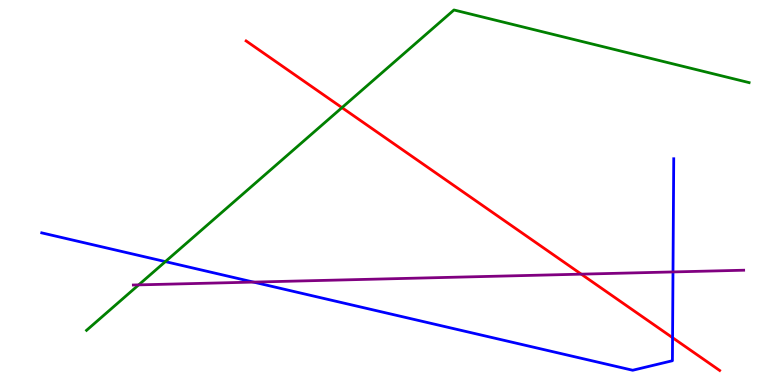[{'lines': ['blue', 'red'], 'intersections': [{'x': 8.68, 'y': 1.23}]}, {'lines': ['green', 'red'], 'intersections': [{'x': 4.41, 'y': 7.2}]}, {'lines': ['purple', 'red'], 'intersections': [{'x': 7.5, 'y': 2.88}]}, {'lines': ['blue', 'green'], 'intersections': [{'x': 2.13, 'y': 3.21}]}, {'lines': ['blue', 'purple'], 'intersections': [{'x': 3.27, 'y': 2.67}, {'x': 8.68, 'y': 2.94}]}, {'lines': ['green', 'purple'], 'intersections': [{'x': 1.79, 'y': 2.6}]}]